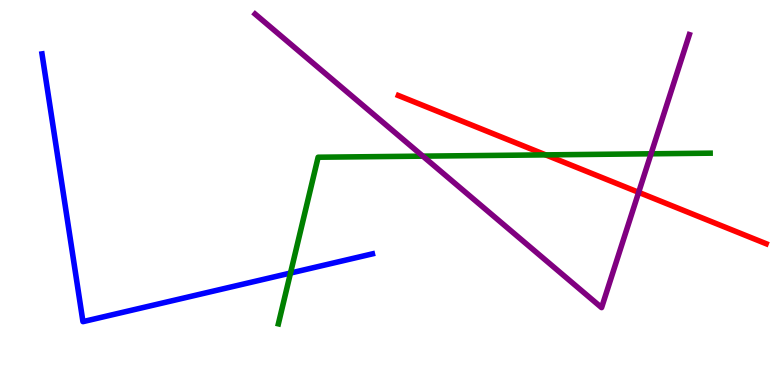[{'lines': ['blue', 'red'], 'intersections': []}, {'lines': ['green', 'red'], 'intersections': [{'x': 7.04, 'y': 5.98}]}, {'lines': ['purple', 'red'], 'intersections': [{'x': 8.24, 'y': 5.0}]}, {'lines': ['blue', 'green'], 'intersections': [{'x': 3.75, 'y': 2.91}]}, {'lines': ['blue', 'purple'], 'intersections': []}, {'lines': ['green', 'purple'], 'intersections': [{'x': 5.46, 'y': 5.94}, {'x': 8.4, 'y': 6.01}]}]